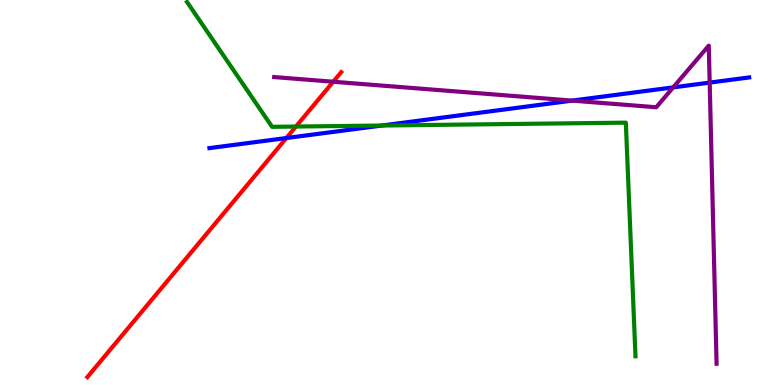[{'lines': ['blue', 'red'], 'intersections': [{'x': 3.69, 'y': 6.41}]}, {'lines': ['green', 'red'], 'intersections': [{'x': 3.82, 'y': 6.71}]}, {'lines': ['purple', 'red'], 'intersections': [{'x': 4.3, 'y': 7.88}]}, {'lines': ['blue', 'green'], 'intersections': [{'x': 4.93, 'y': 6.74}]}, {'lines': ['blue', 'purple'], 'intersections': [{'x': 7.38, 'y': 7.39}, {'x': 8.69, 'y': 7.73}, {'x': 9.16, 'y': 7.85}]}, {'lines': ['green', 'purple'], 'intersections': []}]